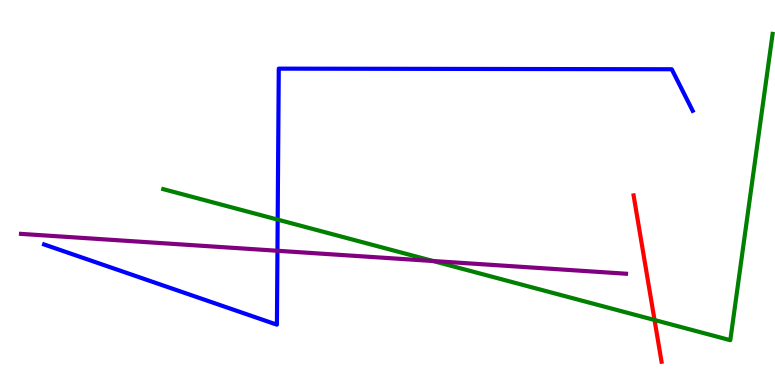[{'lines': ['blue', 'red'], 'intersections': []}, {'lines': ['green', 'red'], 'intersections': [{'x': 8.45, 'y': 1.69}]}, {'lines': ['purple', 'red'], 'intersections': []}, {'lines': ['blue', 'green'], 'intersections': [{'x': 3.58, 'y': 4.3}]}, {'lines': ['blue', 'purple'], 'intersections': [{'x': 3.58, 'y': 3.49}]}, {'lines': ['green', 'purple'], 'intersections': [{'x': 5.59, 'y': 3.22}]}]